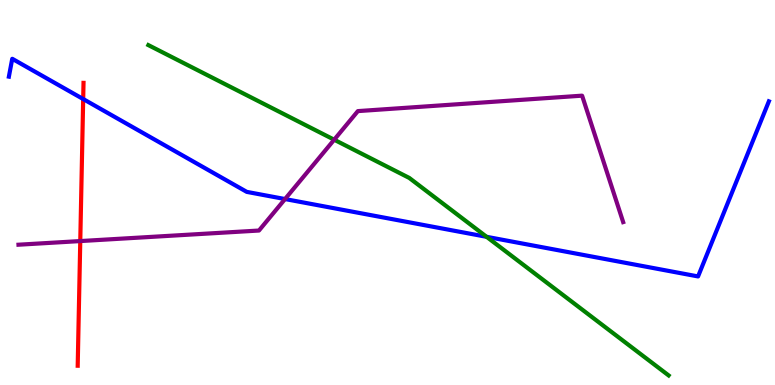[{'lines': ['blue', 'red'], 'intersections': [{'x': 1.07, 'y': 7.43}]}, {'lines': ['green', 'red'], 'intersections': []}, {'lines': ['purple', 'red'], 'intersections': [{'x': 1.04, 'y': 3.74}]}, {'lines': ['blue', 'green'], 'intersections': [{'x': 6.28, 'y': 3.85}]}, {'lines': ['blue', 'purple'], 'intersections': [{'x': 3.68, 'y': 4.83}]}, {'lines': ['green', 'purple'], 'intersections': [{'x': 4.31, 'y': 6.37}]}]